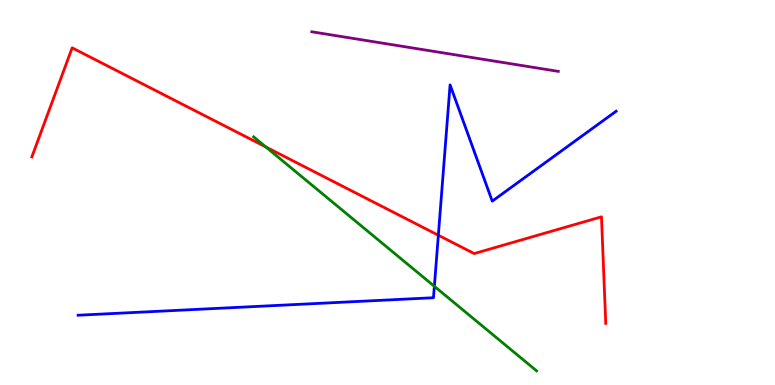[{'lines': ['blue', 'red'], 'intersections': [{'x': 5.66, 'y': 3.89}]}, {'lines': ['green', 'red'], 'intersections': [{'x': 3.43, 'y': 6.18}]}, {'lines': ['purple', 'red'], 'intersections': []}, {'lines': ['blue', 'green'], 'intersections': [{'x': 5.6, 'y': 2.56}]}, {'lines': ['blue', 'purple'], 'intersections': []}, {'lines': ['green', 'purple'], 'intersections': []}]